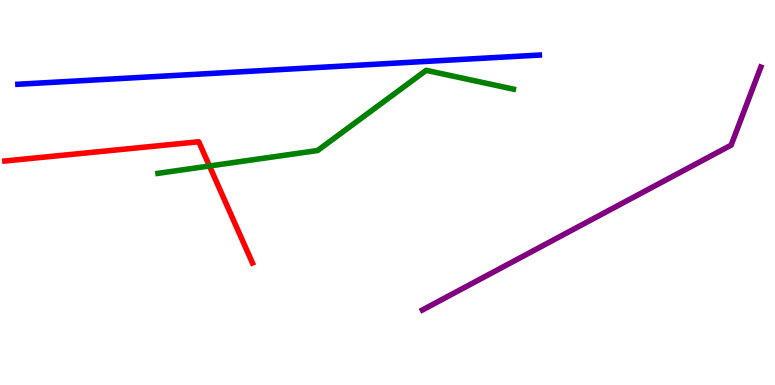[{'lines': ['blue', 'red'], 'intersections': []}, {'lines': ['green', 'red'], 'intersections': [{'x': 2.7, 'y': 5.69}]}, {'lines': ['purple', 'red'], 'intersections': []}, {'lines': ['blue', 'green'], 'intersections': []}, {'lines': ['blue', 'purple'], 'intersections': []}, {'lines': ['green', 'purple'], 'intersections': []}]